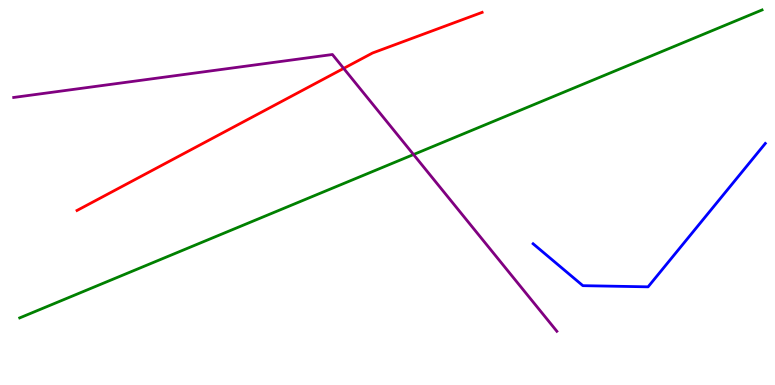[{'lines': ['blue', 'red'], 'intersections': []}, {'lines': ['green', 'red'], 'intersections': []}, {'lines': ['purple', 'red'], 'intersections': [{'x': 4.43, 'y': 8.22}]}, {'lines': ['blue', 'green'], 'intersections': []}, {'lines': ['blue', 'purple'], 'intersections': []}, {'lines': ['green', 'purple'], 'intersections': [{'x': 5.34, 'y': 5.99}]}]